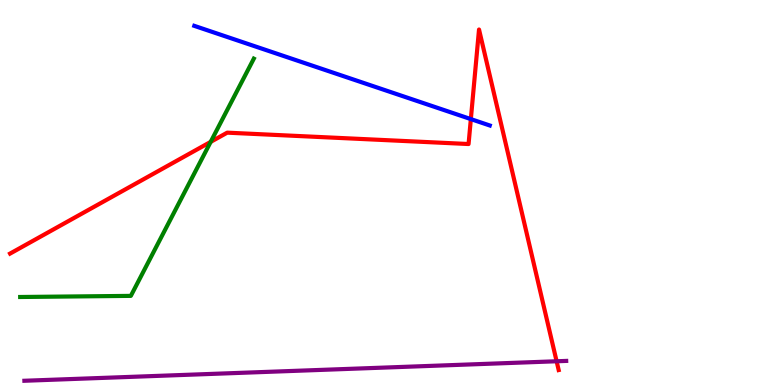[{'lines': ['blue', 'red'], 'intersections': [{'x': 6.08, 'y': 6.91}]}, {'lines': ['green', 'red'], 'intersections': [{'x': 2.72, 'y': 6.32}]}, {'lines': ['purple', 'red'], 'intersections': [{'x': 7.18, 'y': 0.616}]}, {'lines': ['blue', 'green'], 'intersections': []}, {'lines': ['blue', 'purple'], 'intersections': []}, {'lines': ['green', 'purple'], 'intersections': []}]